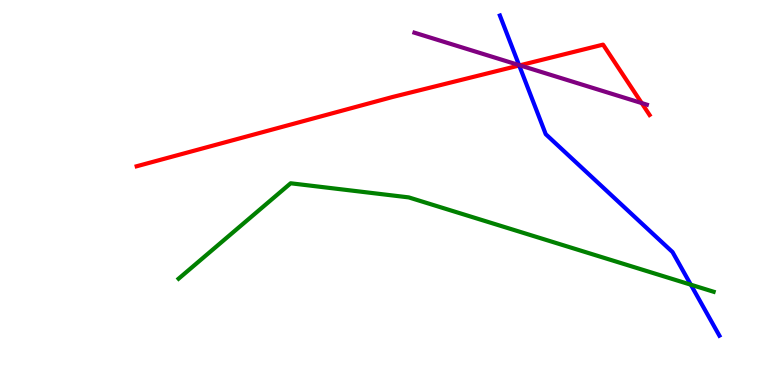[{'lines': ['blue', 'red'], 'intersections': [{'x': 6.7, 'y': 8.3}]}, {'lines': ['green', 'red'], 'intersections': []}, {'lines': ['purple', 'red'], 'intersections': [{'x': 6.71, 'y': 8.3}, {'x': 8.28, 'y': 7.32}]}, {'lines': ['blue', 'green'], 'intersections': [{'x': 8.91, 'y': 2.61}]}, {'lines': ['blue', 'purple'], 'intersections': [{'x': 6.7, 'y': 8.31}]}, {'lines': ['green', 'purple'], 'intersections': []}]